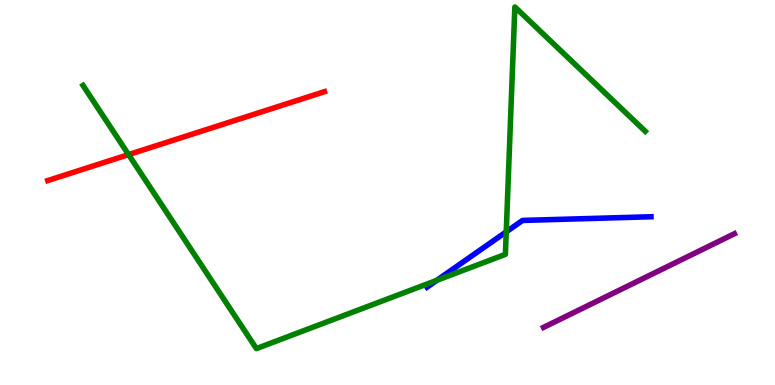[{'lines': ['blue', 'red'], 'intersections': []}, {'lines': ['green', 'red'], 'intersections': [{'x': 1.66, 'y': 5.98}]}, {'lines': ['purple', 'red'], 'intersections': []}, {'lines': ['blue', 'green'], 'intersections': [{'x': 5.64, 'y': 2.72}, {'x': 6.53, 'y': 3.98}]}, {'lines': ['blue', 'purple'], 'intersections': []}, {'lines': ['green', 'purple'], 'intersections': []}]